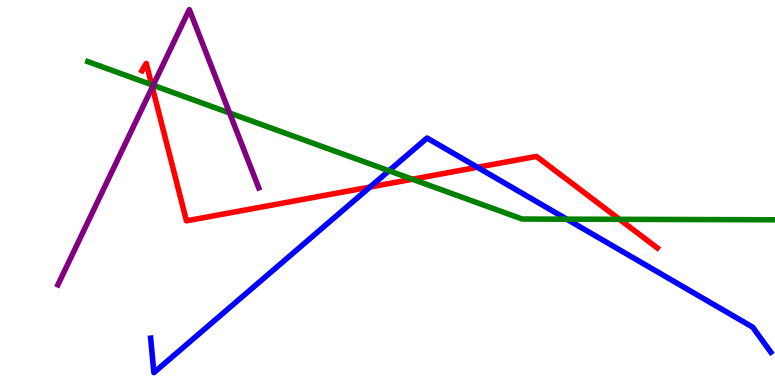[{'lines': ['blue', 'red'], 'intersections': [{'x': 4.77, 'y': 5.14}, {'x': 6.16, 'y': 5.66}]}, {'lines': ['green', 'red'], 'intersections': [{'x': 1.96, 'y': 7.8}, {'x': 5.32, 'y': 5.34}, {'x': 7.99, 'y': 4.3}]}, {'lines': ['purple', 'red'], 'intersections': [{'x': 1.97, 'y': 7.74}]}, {'lines': ['blue', 'green'], 'intersections': [{'x': 5.02, 'y': 5.56}, {'x': 7.31, 'y': 4.31}]}, {'lines': ['blue', 'purple'], 'intersections': []}, {'lines': ['green', 'purple'], 'intersections': [{'x': 1.98, 'y': 7.78}, {'x': 2.96, 'y': 7.07}]}]